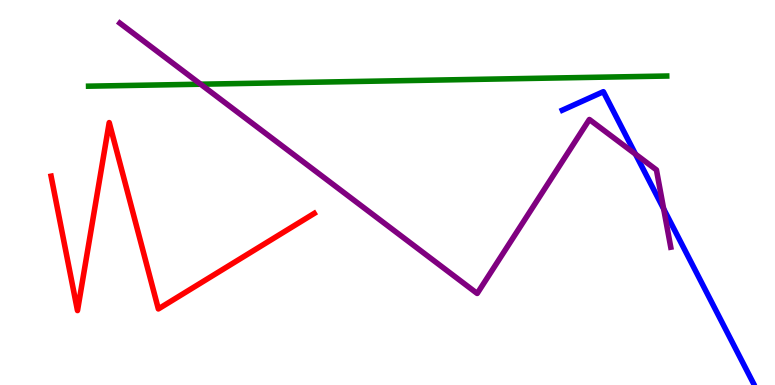[{'lines': ['blue', 'red'], 'intersections': []}, {'lines': ['green', 'red'], 'intersections': []}, {'lines': ['purple', 'red'], 'intersections': []}, {'lines': ['blue', 'green'], 'intersections': []}, {'lines': ['blue', 'purple'], 'intersections': [{'x': 8.2, 'y': 6.0}, {'x': 8.56, 'y': 4.57}]}, {'lines': ['green', 'purple'], 'intersections': [{'x': 2.59, 'y': 7.81}]}]